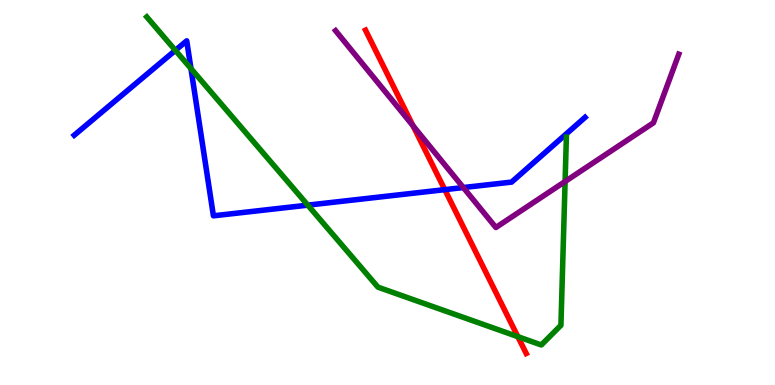[{'lines': ['blue', 'red'], 'intersections': [{'x': 5.74, 'y': 5.07}]}, {'lines': ['green', 'red'], 'intersections': [{'x': 6.68, 'y': 1.26}]}, {'lines': ['purple', 'red'], 'intersections': [{'x': 5.33, 'y': 6.73}]}, {'lines': ['blue', 'green'], 'intersections': [{'x': 2.26, 'y': 8.69}, {'x': 2.46, 'y': 8.22}, {'x': 3.97, 'y': 4.67}]}, {'lines': ['blue', 'purple'], 'intersections': [{'x': 5.98, 'y': 5.13}]}, {'lines': ['green', 'purple'], 'intersections': [{'x': 7.29, 'y': 5.29}]}]